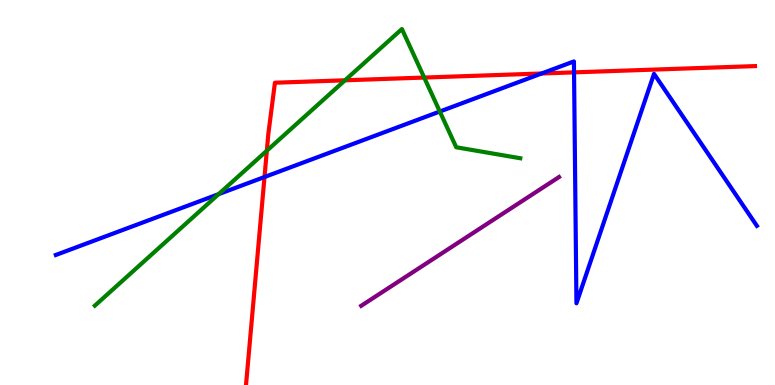[{'lines': ['blue', 'red'], 'intersections': [{'x': 3.41, 'y': 5.4}, {'x': 6.99, 'y': 8.09}, {'x': 7.41, 'y': 8.12}]}, {'lines': ['green', 'red'], 'intersections': [{'x': 3.44, 'y': 6.09}, {'x': 4.45, 'y': 7.91}, {'x': 5.47, 'y': 7.99}]}, {'lines': ['purple', 'red'], 'intersections': []}, {'lines': ['blue', 'green'], 'intersections': [{'x': 2.82, 'y': 4.96}, {'x': 5.67, 'y': 7.1}]}, {'lines': ['blue', 'purple'], 'intersections': []}, {'lines': ['green', 'purple'], 'intersections': []}]